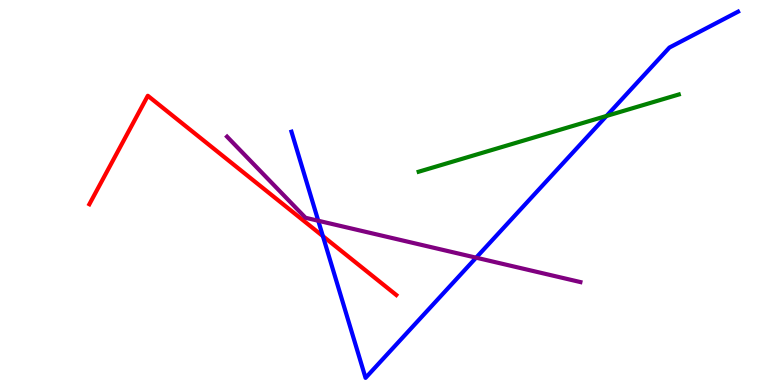[{'lines': ['blue', 'red'], 'intersections': [{'x': 4.17, 'y': 3.87}]}, {'lines': ['green', 'red'], 'intersections': []}, {'lines': ['purple', 'red'], 'intersections': []}, {'lines': ['blue', 'green'], 'intersections': [{'x': 7.83, 'y': 6.99}]}, {'lines': ['blue', 'purple'], 'intersections': [{'x': 4.11, 'y': 4.27}, {'x': 6.14, 'y': 3.31}]}, {'lines': ['green', 'purple'], 'intersections': []}]